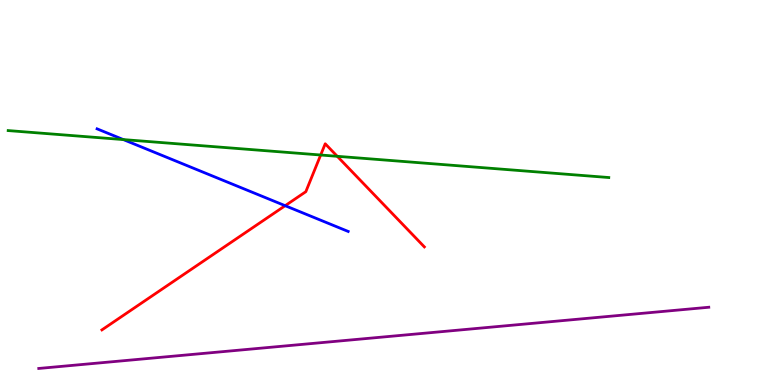[{'lines': ['blue', 'red'], 'intersections': [{'x': 3.68, 'y': 4.66}]}, {'lines': ['green', 'red'], 'intersections': [{'x': 4.14, 'y': 5.97}, {'x': 4.35, 'y': 5.94}]}, {'lines': ['purple', 'red'], 'intersections': []}, {'lines': ['blue', 'green'], 'intersections': [{'x': 1.59, 'y': 6.37}]}, {'lines': ['blue', 'purple'], 'intersections': []}, {'lines': ['green', 'purple'], 'intersections': []}]